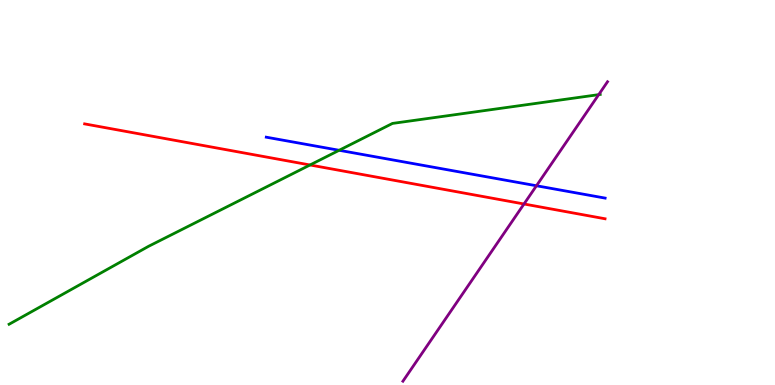[{'lines': ['blue', 'red'], 'intersections': []}, {'lines': ['green', 'red'], 'intersections': [{'x': 4.0, 'y': 5.71}]}, {'lines': ['purple', 'red'], 'intersections': [{'x': 6.76, 'y': 4.7}]}, {'lines': ['blue', 'green'], 'intersections': [{'x': 4.38, 'y': 6.1}]}, {'lines': ['blue', 'purple'], 'intersections': [{'x': 6.92, 'y': 5.18}]}, {'lines': ['green', 'purple'], 'intersections': [{'x': 7.73, 'y': 7.54}]}]